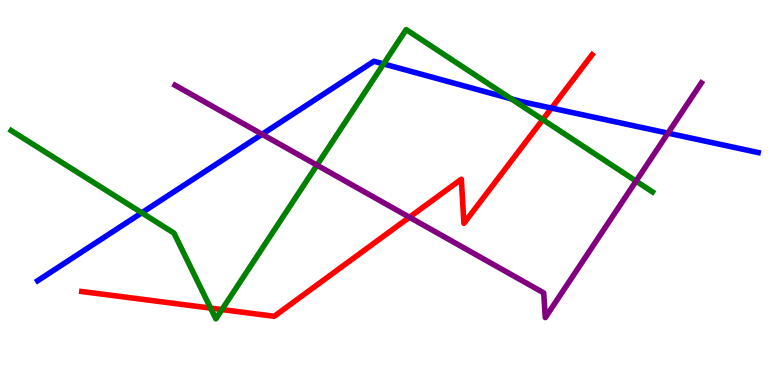[{'lines': ['blue', 'red'], 'intersections': [{'x': 7.12, 'y': 7.19}]}, {'lines': ['green', 'red'], 'intersections': [{'x': 2.72, 'y': 2.0}, {'x': 2.86, 'y': 1.96}, {'x': 7.0, 'y': 6.89}]}, {'lines': ['purple', 'red'], 'intersections': [{'x': 5.28, 'y': 4.36}]}, {'lines': ['blue', 'green'], 'intersections': [{'x': 1.83, 'y': 4.47}, {'x': 4.95, 'y': 8.34}, {'x': 6.6, 'y': 7.43}]}, {'lines': ['blue', 'purple'], 'intersections': [{'x': 3.38, 'y': 6.51}, {'x': 8.62, 'y': 6.54}]}, {'lines': ['green', 'purple'], 'intersections': [{'x': 4.09, 'y': 5.71}, {'x': 8.21, 'y': 5.3}]}]